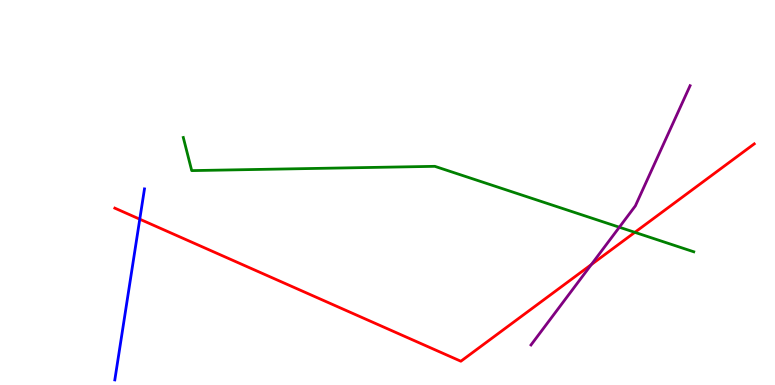[{'lines': ['blue', 'red'], 'intersections': [{'x': 1.8, 'y': 4.31}]}, {'lines': ['green', 'red'], 'intersections': [{'x': 8.19, 'y': 3.97}]}, {'lines': ['purple', 'red'], 'intersections': [{'x': 7.63, 'y': 3.13}]}, {'lines': ['blue', 'green'], 'intersections': []}, {'lines': ['blue', 'purple'], 'intersections': []}, {'lines': ['green', 'purple'], 'intersections': [{'x': 7.99, 'y': 4.1}]}]